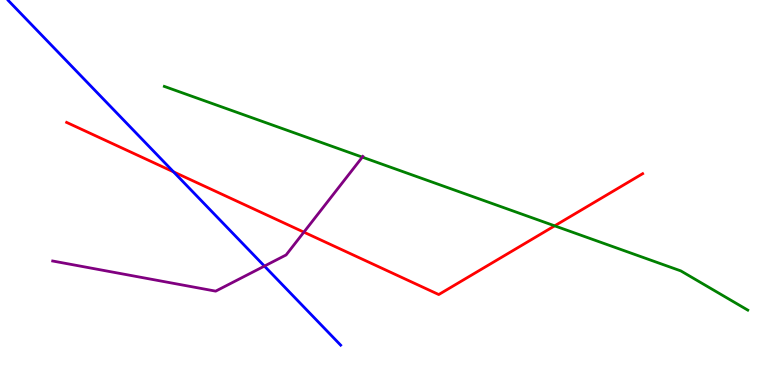[{'lines': ['blue', 'red'], 'intersections': [{'x': 2.24, 'y': 5.54}]}, {'lines': ['green', 'red'], 'intersections': [{'x': 7.16, 'y': 4.13}]}, {'lines': ['purple', 'red'], 'intersections': [{'x': 3.92, 'y': 3.97}]}, {'lines': ['blue', 'green'], 'intersections': []}, {'lines': ['blue', 'purple'], 'intersections': [{'x': 3.41, 'y': 3.09}]}, {'lines': ['green', 'purple'], 'intersections': [{'x': 4.68, 'y': 5.92}]}]